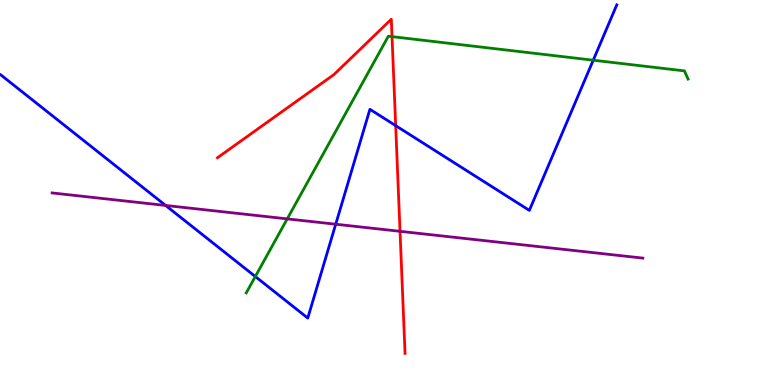[{'lines': ['blue', 'red'], 'intersections': [{'x': 5.11, 'y': 6.74}]}, {'lines': ['green', 'red'], 'intersections': [{'x': 5.06, 'y': 9.05}]}, {'lines': ['purple', 'red'], 'intersections': [{'x': 5.16, 'y': 3.99}]}, {'lines': ['blue', 'green'], 'intersections': [{'x': 3.29, 'y': 2.82}, {'x': 7.65, 'y': 8.44}]}, {'lines': ['blue', 'purple'], 'intersections': [{'x': 2.14, 'y': 4.66}, {'x': 4.33, 'y': 4.18}]}, {'lines': ['green', 'purple'], 'intersections': [{'x': 3.71, 'y': 4.32}]}]